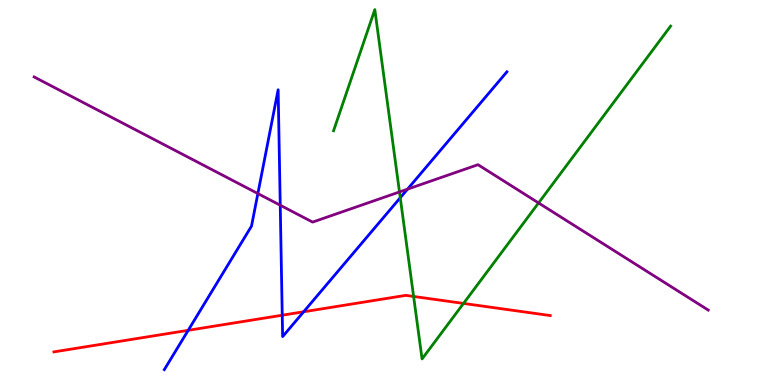[{'lines': ['blue', 'red'], 'intersections': [{'x': 2.43, 'y': 1.42}, {'x': 3.64, 'y': 1.81}, {'x': 3.92, 'y': 1.9}]}, {'lines': ['green', 'red'], 'intersections': [{'x': 5.34, 'y': 2.3}, {'x': 5.98, 'y': 2.12}]}, {'lines': ['purple', 'red'], 'intersections': []}, {'lines': ['blue', 'green'], 'intersections': [{'x': 5.16, 'y': 4.86}]}, {'lines': ['blue', 'purple'], 'intersections': [{'x': 3.33, 'y': 4.97}, {'x': 3.62, 'y': 4.67}, {'x': 5.26, 'y': 5.09}]}, {'lines': ['green', 'purple'], 'intersections': [{'x': 5.15, 'y': 5.01}, {'x': 6.95, 'y': 4.73}]}]